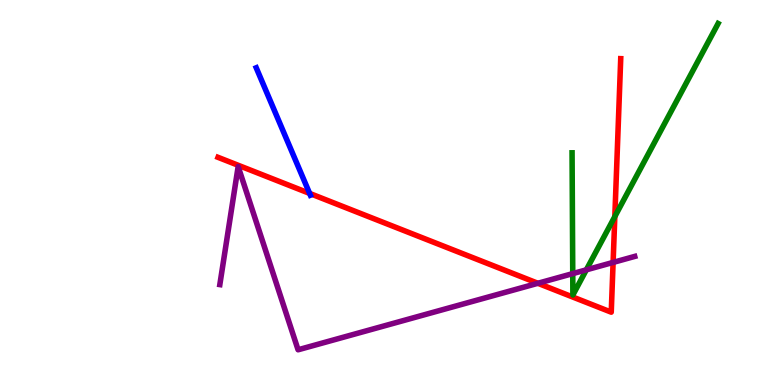[{'lines': ['blue', 'red'], 'intersections': [{'x': 4.0, 'y': 4.98}]}, {'lines': ['green', 'red'], 'intersections': [{'x': 7.93, 'y': 4.37}]}, {'lines': ['purple', 'red'], 'intersections': [{'x': 6.94, 'y': 2.64}, {'x': 7.91, 'y': 3.18}]}, {'lines': ['blue', 'green'], 'intersections': []}, {'lines': ['blue', 'purple'], 'intersections': []}, {'lines': ['green', 'purple'], 'intersections': [{'x': 7.39, 'y': 2.89}, {'x': 7.57, 'y': 2.99}]}]